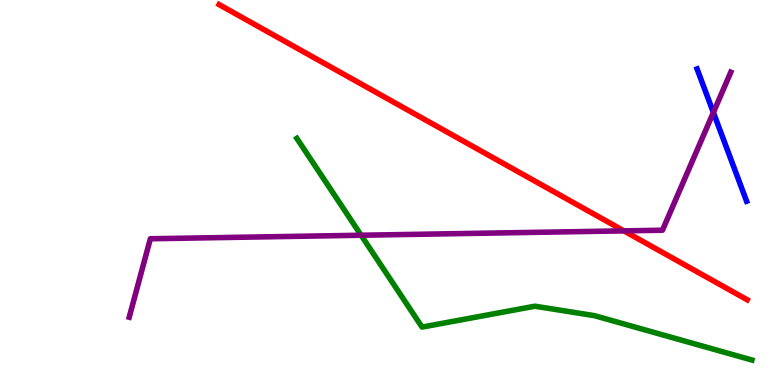[{'lines': ['blue', 'red'], 'intersections': []}, {'lines': ['green', 'red'], 'intersections': []}, {'lines': ['purple', 'red'], 'intersections': [{'x': 8.05, 'y': 4.0}]}, {'lines': ['blue', 'green'], 'intersections': []}, {'lines': ['blue', 'purple'], 'intersections': [{'x': 9.2, 'y': 7.08}]}, {'lines': ['green', 'purple'], 'intersections': [{'x': 4.66, 'y': 3.89}]}]